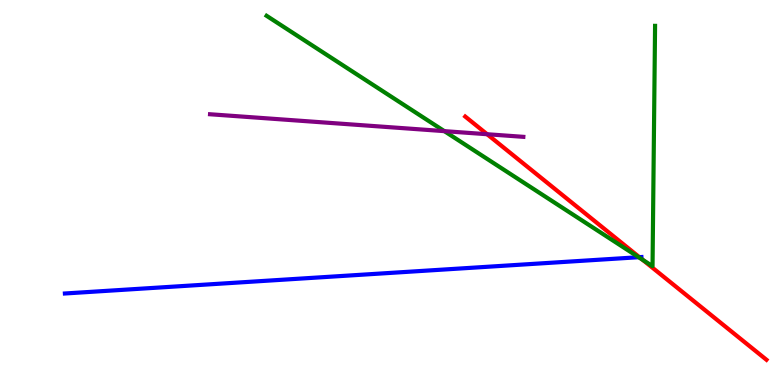[{'lines': ['blue', 'red'], 'intersections': [{'x': 8.25, 'y': 3.32}]}, {'lines': ['green', 'red'], 'intersections': [{'x': 8.29, 'y': 3.25}]}, {'lines': ['purple', 'red'], 'intersections': [{'x': 6.29, 'y': 6.51}]}, {'lines': ['blue', 'green'], 'intersections': [{'x': 8.24, 'y': 3.32}]}, {'lines': ['blue', 'purple'], 'intersections': []}, {'lines': ['green', 'purple'], 'intersections': [{'x': 5.73, 'y': 6.59}]}]